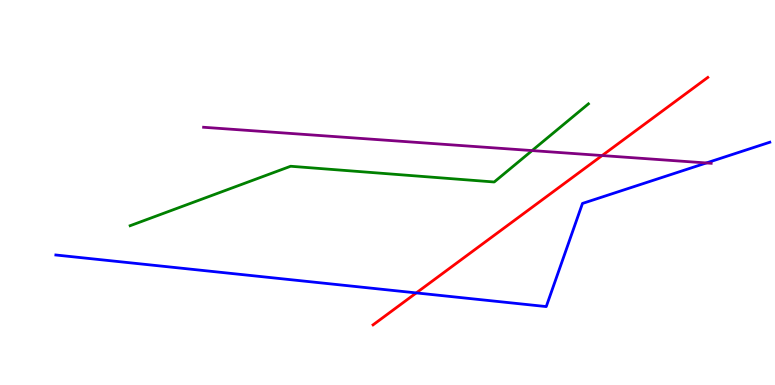[{'lines': ['blue', 'red'], 'intersections': [{'x': 5.37, 'y': 2.39}]}, {'lines': ['green', 'red'], 'intersections': []}, {'lines': ['purple', 'red'], 'intersections': [{'x': 7.77, 'y': 5.96}]}, {'lines': ['blue', 'green'], 'intersections': []}, {'lines': ['blue', 'purple'], 'intersections': [{'x': 9.11, 'y': 5.77}]}, {'lines': ['green', 'purple'], 'intersections': [{'x': 6.87, 'y': 6.09}]}]